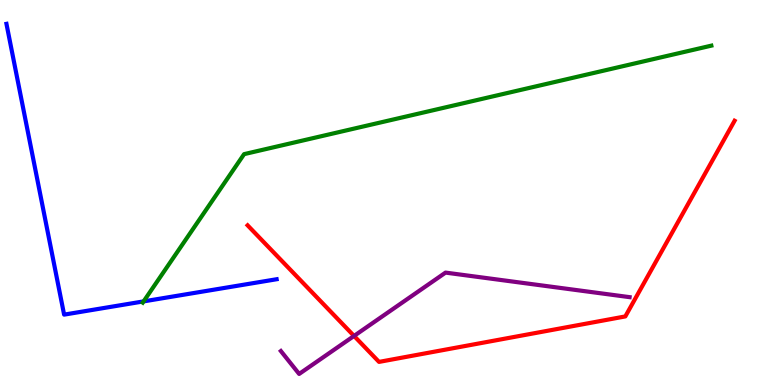[{'lines': ['blue', 'red'], 'intersections': []}, {'lines': ['green', 'red'], 'intersections': []}, {'lines': ['purple', 'red'], 'intersections': [{'x': 4.57, 'y': 1.27}]}, {'lines': ['blue', 'green'], 'intersections': [{'x': 1.85, 'y': 2.17}]}, {'lines': ['blue', 'purple'], 'intersections': []}, {'lines': ['green', 'purple'], 'intersections': []}]